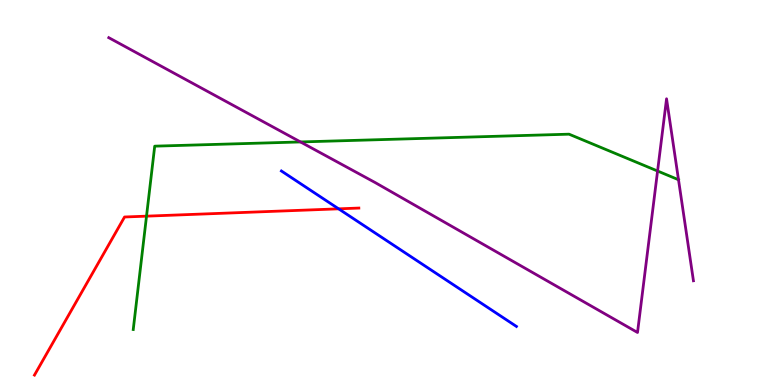[{'lines': ['blue', 'red'], 'intersections': [{'x': 4.37, 'y': 4.58}]}, {'lines': ['green', 'red'], 'intersections': [{'x': 1.89, 'y': 4.39}]}, {'lines': ['purple', 'red'], 'intersections': []}, {'lines': ['blue', 'green'], 'intersections': []}, {'lines': ['blue', 'purple'], 'intersections': []}, {'lines': ['green', 'purple'], 'intersections': [{'x': 3.88, 'y': 6.31}, {'x': 8.48, 'y': 5.56}, {'x': 8.75, 'y': 5.33}]}]